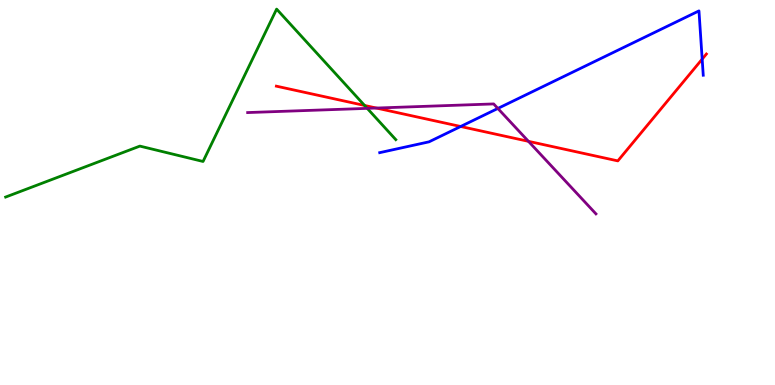[{'lines': ['blue', 'red'], 'intersections': [{'x': 5.94, 'y': 6.71}, {'x': 9.06, 'y': 8.46}]}, {'lines': ['green', 'red'], 'intersections': [{'x': 4.7, 'y': 7.26}]}, {'lines': ['purple', 'red'], 'intersections': [{'x': 4.86, 'y': 7.19}, {'x': 6.82, 'y': 6.33}]}, {'lines': ['blue', 'green'], 'intersections': []}, {'lines': ['blue', 'purple'], 'intersections': [{'x': 6.42, 'y': 7.18}]}, {'lines': ['green', 'purple'], 'intersections': [{'x': 4.74, 'y': 7.19}]}]